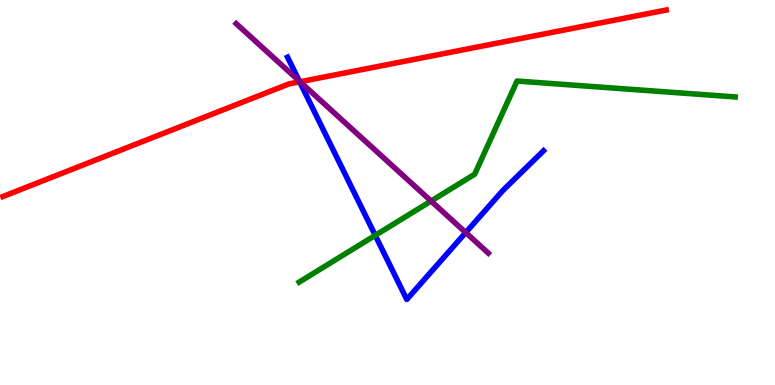[{'lines': ['blue', 'red'], 'intersections': [{'x': 3.87, 'y': 7.88}]}, {'lines': ['green', 'red'], 'intersections': []}, {'lines': ['purple', 'red'], 'intersections': [{'x': 3.87, 'y': 7.88}]}, {'lines': ['blue', 'green'], 'intersections': [{'x': 4.84, 'y': 3.89}]}, {'lines': ['blue', 'purple'], 'intersections': [{'x': 3.86, 'y': 7.89}, {'x': 6.01, 'y': 3.96}]}, {'lines': ['green', 'purple'], 'intersections': [{'x': 5.56, 'y': 4.78}]}]